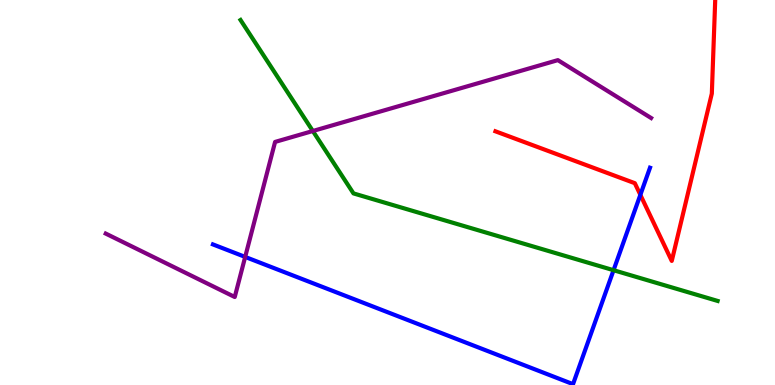[{'lines': ['blue', 'red'], 'intersections': [{'x': 8.26, 'y': 4.94}]}, {'lines': ['green', 'red'], 'intersections': []}, {'lines': ['purple', 'red'], 'intersections': []}, {'lines': ['blue', 'green'], 'intersections': [{'x': 7.92, 'y': 2.98}]}, {'lines': ['blue', 'purple'], 'intersections': [{'x': 3.16, 'y': 3.33}]}, {'lines': ['green', 'purple'], 'intersections': [{'x': 4.04, 'y': 6.6}]}]